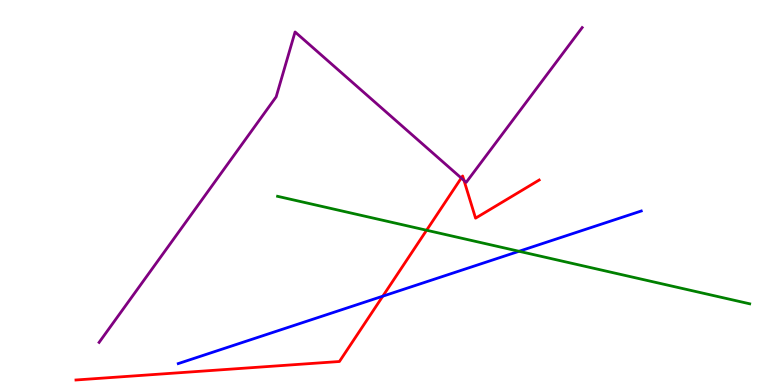[{'lines': ['blue', 'red'], 'intersections': [{'x': 4.94, 'y': 2.31}]}, {'lines': ['green', 'red'], 'intersections': [{'x': 5.5, 'y': 4.02}]}, {'lines': ['purple', 'red'], 'intersections': [{'x': 5.95, 'y': 5.38}, {'x': 5.99, 'y': 5.31}]}, {'lines': ['blue', 'green'], 'intersections': [{'x': 6.7, 'y': 3.47}]}, {'lines': ['blue', 'purple'], 'intersections': []}, {'lines': ['green', 'purple'], 'intersections': []}]